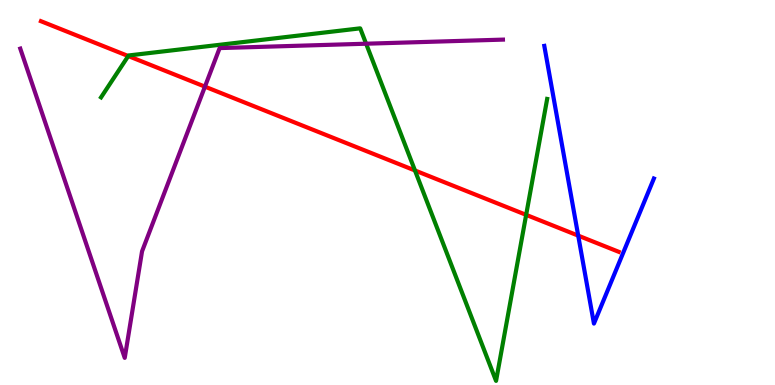[{'lines': ['blue', 'red'], 'intersections': [{'x': 7.46, 'y': 3.88}]}, {'lines': ['green', 'red'], 'intersections': [{'x': 1.65, 'y': 8.54}, {'x': 5.35, 'y': 5.57}, {'x': 6.79, 'y': 4.42}]}, {'lines': ['purple', 'red'], 'intersections': [{'x': 2.64, 'y': 7.75}]}, {'lines': ['blue', 'green'], 'intersections': []}, {'lines': ['blue', 'purple'], 'intersections': []}, {'lines': ['green', 'purple'], 'intersections': [{'x': 4.72, 'y': 8.86}]}]